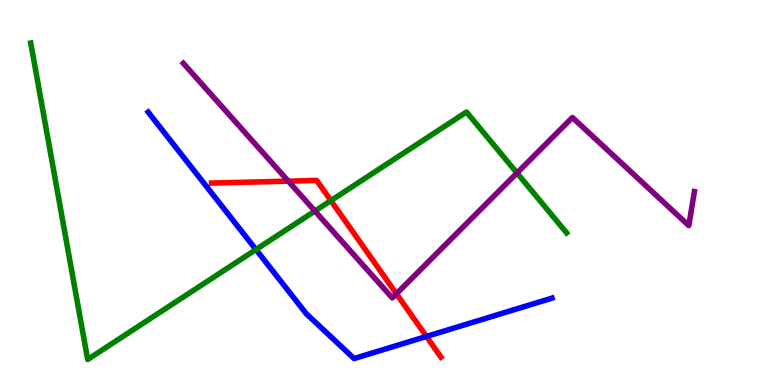[{'lines': ['blue', 'red'], 'intersections': [{'x': 5.5, 'y': 1.26}]}, {'lines': ['green', 'red'], 'intersections': [{'x': 4.27, 'y': 4.79}]}, {'lines': ['purple', 'red'], 'intersections': [{'x': 3.72, 'y': 5.29}, {'x': 5.12, 'y': 2.37}]}, {'lines': ['blue', 'green'], 'intersections': [{'x': 3.3, 'y': 3.52}]}, {'lines': ['blue', 'purple'], 'intersections': []}, {'lines': ['green', 'purple'], 'intersections': [{'x': 4.06, 'y': 4.52}, {'x': 6.67, 'y': 5.51}]}]